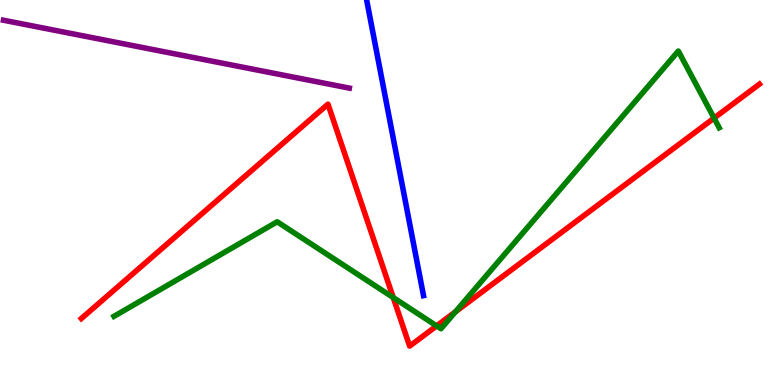[{'lines': ['blue', 'red'], 'intersections': []}, {'lines': ['green', 'red'], 'intersections': [{'x': 5.07, 'y': 2.27}, {'x': 5.63, 'y': 1.54}, {'x': 5.88, 'y': 1.9}, {'x': 9.21, 'y': 6.93}]}, {'lines': ['purple', 'red'], 'intersections': []}, {'lines': ['blue', 'green'], 'intersections': []}, {'lines': ['blue', 'purple'], 'intersections': []}, {'lines': ['green', 'purple'], 'intersections': []}]